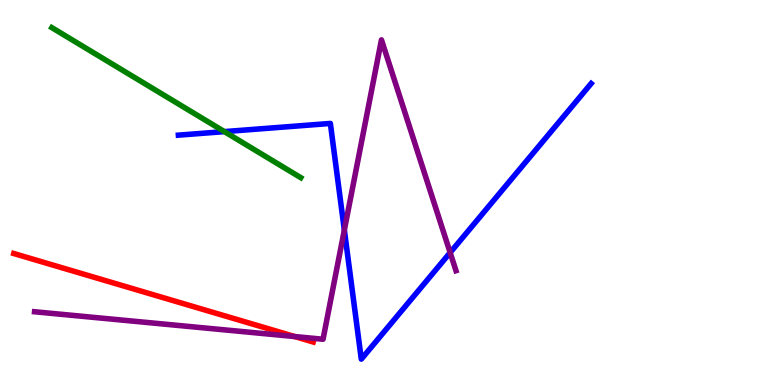[{'lines': ['blue', 'red'], 'intersections': []}, {'lines': ['green', 'red'], 'intersections': []}, {'lines': ['purple', 'red'], 'intersections': [{'x': 3.8, 'y': 1.26}]}, {'lines': ['blue', 'green'], 'intersections': [{'x': 2.9, 'y': 6.58}]}, {'lines': ['blue', 'purple'], 'intersections': [{'x': 4.44, 'y': 4.03}, {'x': 5.81, 'y': 3.44}]}, {'lines': ['green', 'purple'], 'intersections': []}]